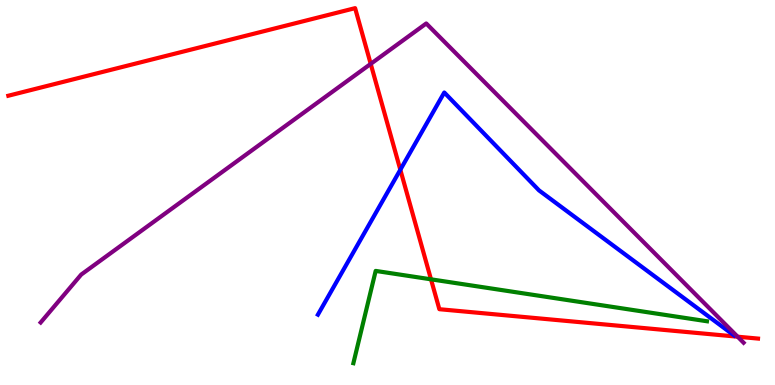[{'lines': ['blue', 'red'], 'intersections': [{'x': 5.17, 'y': 5.59}]}, {'lines': ['green', 'red'], 'intersections': [{'x': 5.56, 'y': 2.74}]}, {'lines': ['purple', 'red'], 'intersections': [{'x': 4.78, 'y': 8.34}, {'x': 9.52, 'y': 1.25}]}, {'lines': ['blue', 'green'], 'intersections': []}, {'lines': ['blue', 'purple'], 'intersections': []}, {'lines': ['green', 'purple'], 'intersections': []}]